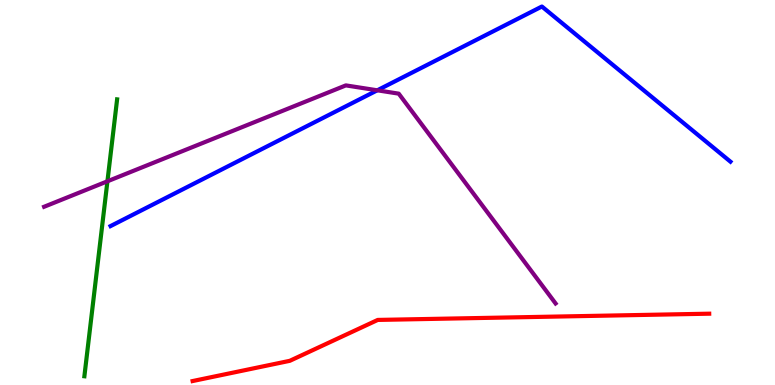[{'lines': ['blue', 'red'], 'intersections': []}, {'lines': ['green', 'red'], 'intersections': []}, {'lines': ['purple', 'red'], 'intersections': []}, {'lines': ['blue', 'green'], 'intersections': []}, {'lines': ['blue', 'purple'], 'intersections': [{'x': 4.87, 'y': 7.65}]}, {'lines': ['green', 'purple'], 'intersections': [{'x': 1.39, 'y': 5.29}]}]